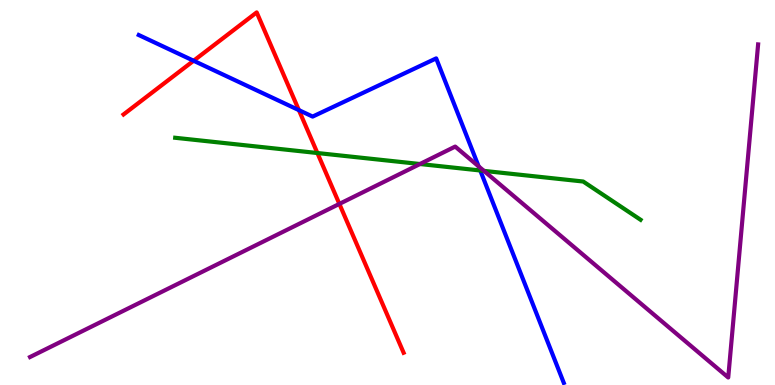[{'lines': ['blue', 'red'], 'intersections': [{'x': 2.5, 'y': 8.42}, {'x': 3.86, 'y': 7.14}]}, {'lines': ['green', 'red'], 'intersections': [{'x': 4.1, 'y': 6.03}]}, {'lines': ['purple', 'red'], 'intersections': [{'x': 4.38, 'y': 4.7}]}, {'lines': ['blue', 'green'], 'intersections': [{'x': 6.2, 'y': 5.57}]}, {'lines': ['blue', 'purple'], 'intersections': [{'x': 6.18, 'y': 5.68}]}, {'lines': ['green', 'purple'], 'intersections': [{'x': 5.42, 'y': 5.74}, {'x': 6.24, 'y': 5.56}]}]